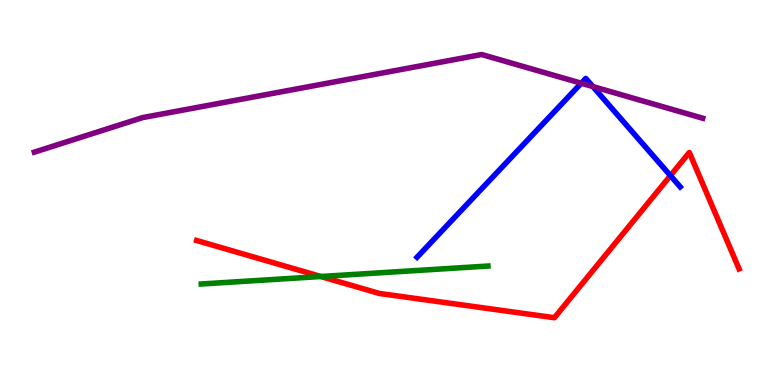[{'lines': ['blue', 'red'], 'intersections': [{'x': 8.65, 'y': 5.44}]}, {'lines': ['green', 'red'], 'intersections': [{'x': 4.14, 'y': 2.82}]}, {'lines': ['purple', 'red'], 'intersections': []}, {'lines': ['blue', 'green'], 'intersections': []}, {'lines': ['blue', 'purple'], 'intersections': [{'x': 7.5, 'y': 7.84}, {'x': 7.65, 'y': 7.75}]}, {'lines': ['green', 'purple'], 'intersections': []}]